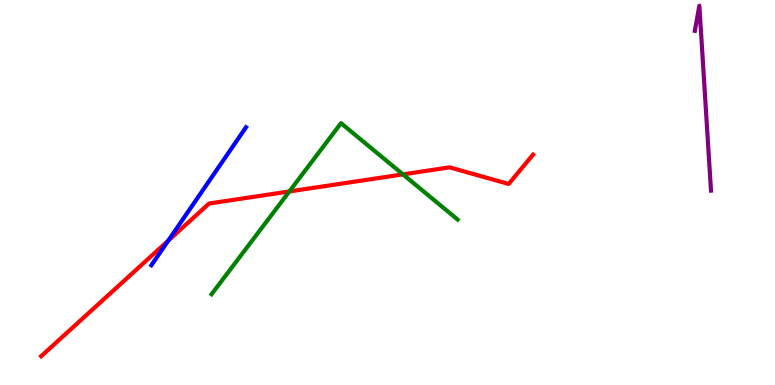[{'lines': ['blue', 'red'], 'intersections': [{'x': 2.17, 'y': 3.75}]}, {'lines': ['green', 'red'], 'intersections': [{'x': 3.73, 'y': 5.03}, {'x': 5.2, 'y': 5.47}]}, {'lines': ['purple', 'red'], 'intersections': []}, {'lines': ['blue', 'green'], 'intersections': []}, {'lines': ['blue', 'purple'], 'intersections': []}, {'lines': ['green', 'purple'], 'intersections': []}]